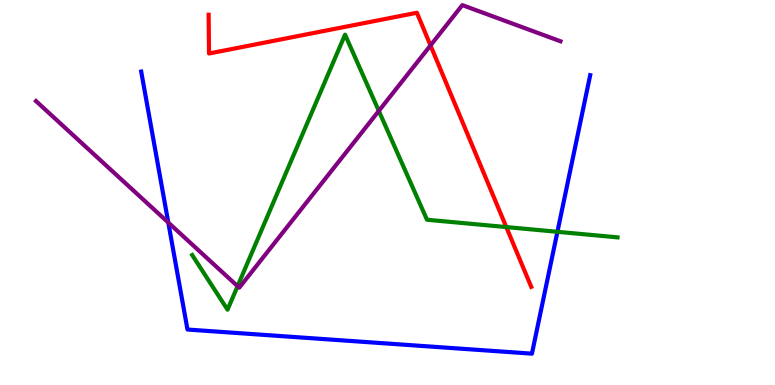[{'lines': ['blue', 'red'], 'intersections': []}, {'lines': ['green', 'red'], 'intersections': [{'x': 6.53, 'y': 4.1}]}, {'lines': ['purple', 'red'], 'intersections': [{'x': 5.55, 'y': 8.82}]}, {'lines': ['blue', 'green'], 'intersections': [{'x': 7.19, 'y': 3.98}]}, {'lines': ['blue', 'purple'], 'intersections': [{'x': 2.17, 'y': 4.22}]}, {'lines': ['green', 'purple'], 'intersections': [{'x': 3.07, 'y': 2.57}, {'x': 4.89, 'y': 7.12}]}]